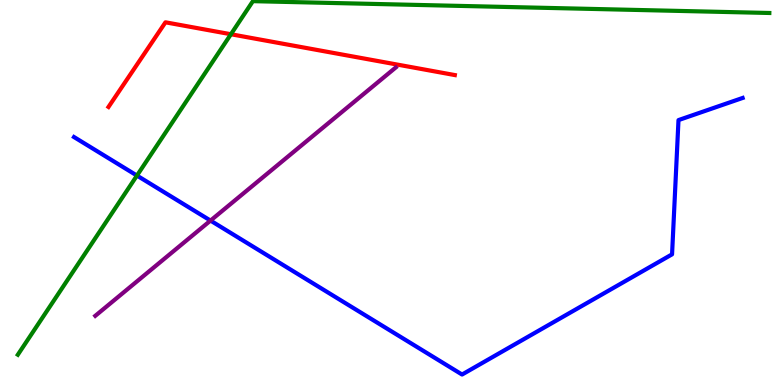[{'lines': ['blue', 'red'], 'intersections': []}, {'lines': ['green', 'red'], 'intersections': [{'x': 2.98, 'y': 9.11}]}, {'lines': ['purple', 'red'], 'intersections': []}, {'lines': ['blue', 'green'], 'intersections': [{'x': 1.77, 'y': 5.44}]}, {'lines': ['blue', 'purple'], 'intersections': [{'x': 2.72, 'y': 4.27}]}, {'lines': ['green', 'purple'], 'intersections': []}]